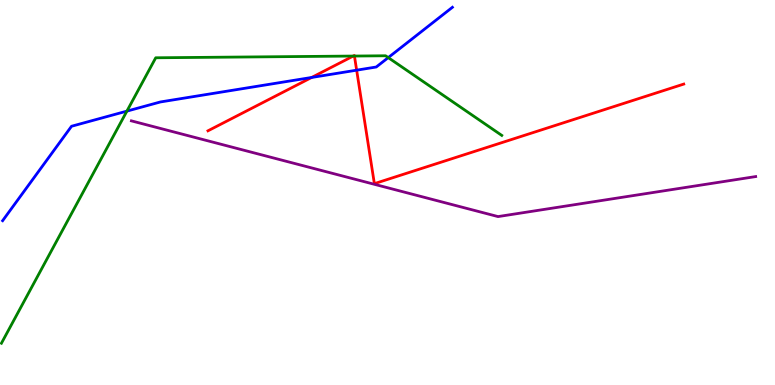[{'lines': ['blue', 'red'], 'intersections': [{'x': 4.02, 'y': 7.99}, {'x': 4.6, 'y': 8.18}]}, {'lines': ['green', 'red'], 'intersections': [{'x': 4.56, 'y': 8.54}, {'x': 4.57, 'y': 8.54}]}, {'lines': ['purple', 'red'], 'intersections': []}, {'lines': ['blue', 'green'], 'intersections': [{'x': 1.64, 'y': 7.11}, {'x': 5.01, 'y': 8.5}]}, {'lines': ['blue', 'purple'], 'intersections': []}, {'lines': ['green', 'purple'], 'intersections': []}]